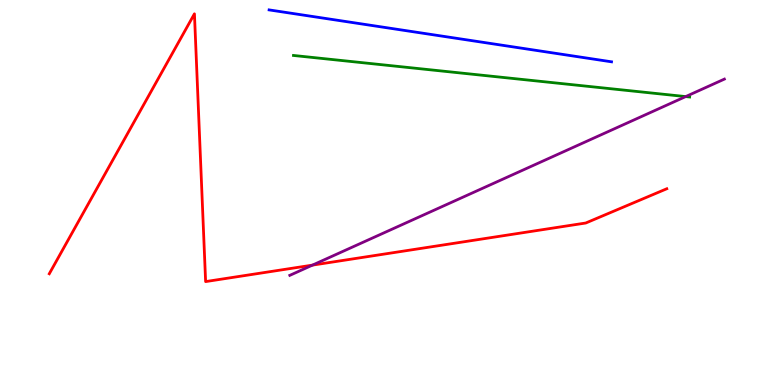[{'lines': ['blue', 'red'], 'intersections': []}, {'lines': ['green', 'red'], 'intersections': []}, {'lines': ['purple', 'red'], 'intersections': [{'x': 4.03, 'y': 3.11}]}, {'lines': ['blue', 'green'], 'intersections': []}, {'lines': ['blue', 'purple'], 'intersections': []}, {'lines': ['green', 'purple'], 'intersections': [{'x': 8.85, 'y': 7.49}]}]